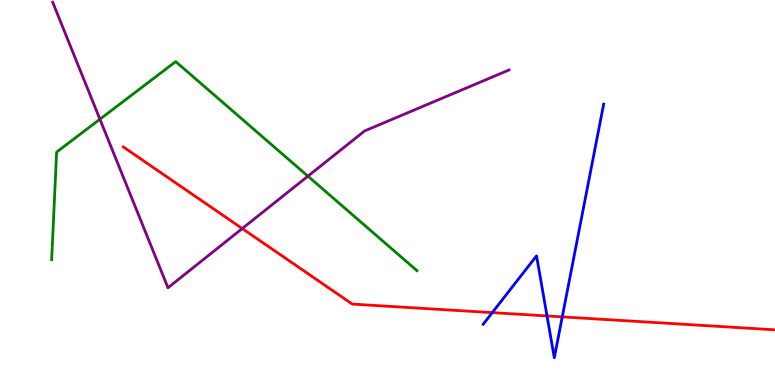[{'lines': ['blue', 'red'], 'intersections': [{'x': 6.35, 'y': 1.88}, {'x': 7.06, 'y': 1.79}, {'x': 7.25, 'y': 1.77}]}, {'lines': ['green', 'red'], 'intersections': []}, {'lines': ['purple', 'red'], 'intersections': [{'x': 3.13, 'y': 4.06}]}, {'lines': ['blue', 'green'], 'intersections': []}, {'lines': ['blue', 'purple'], 'intersections': []}, {'lines': ['green', 'purple'], 'intersections': [{'x': 1.29, 'y': 6.9}, {'x': 3.97, 'y': 5.42}]}]